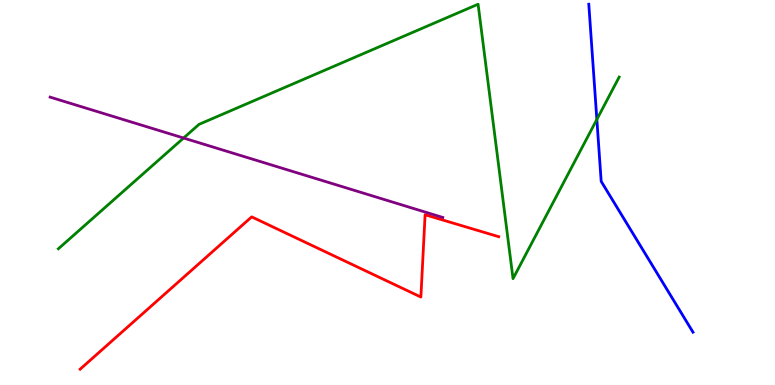[{'lines': ['blue', 'red'], 'intersections': []}, {'lines': ['green', 'red'], 'intersections': []}, {'lines': ['purple', 'red'], 'intersections': []}, {'lines': ['blue', 'green'], 'intersections': [{'x': 7.7, 'y': 6.9}]}, {'lines': ['blue', 'purple'], 'intersections': []}, {'lines': ['green', 'purple'], 'intersections': [{'x': 2.37, 'y': 6.41}]}]